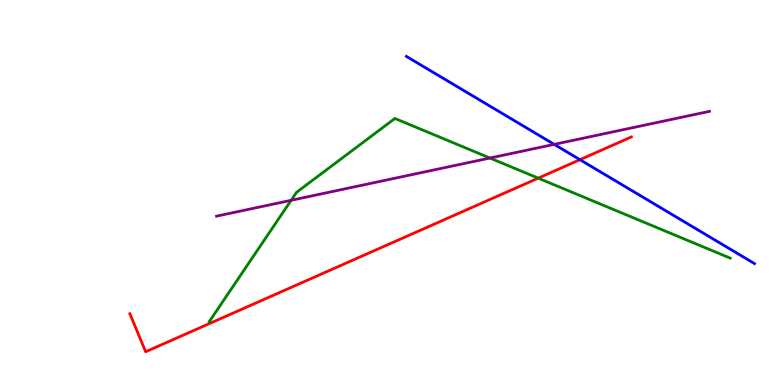[{'lines': ['blue', 'red'], 'intersections': [{'x': 7.48, 'y': 5.85}]}, {'lines': ['green', 'red'], 'intersections': [{'x': 6.94, 'y': 5.37}]}, {'lines': ['purple', 'red'], 'intersections': []}, {'lines': ['blue', 'green'], 'intersections': []}, {'lines': ['blue', 'purple'], 'intersections': [{'x': 7.15, 'y': 6.25}]}, {'lines': ['green', 'purple'], 'intersections': [{'x': 3.76, 'y': 4.8}, {'x': 6.32, 'y': 5.9}]}]